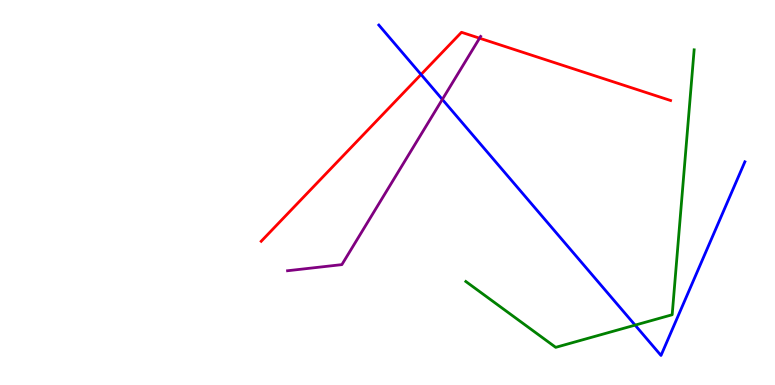[{'lines': ['blue', 'red'], 'intersections': [{'x': 5.43, 'y': 8.07}]}, {'lines': ['green', 'red'], 'intersections': []}, {'lines': ['purple', 'red'], 'intersections': [{'x': 6.19, 'y': 9.01}]}, {'lines': ['blue', 'green'], 'intersections': [{'x': 8.19, 'y': 1.56}]}, {'lines': ['blue', 'purple'], 'intersections': [{'x': 5.71, 'y': 7.42}]}, {'lines': ['green', 'purple'], 'intersections': []}]